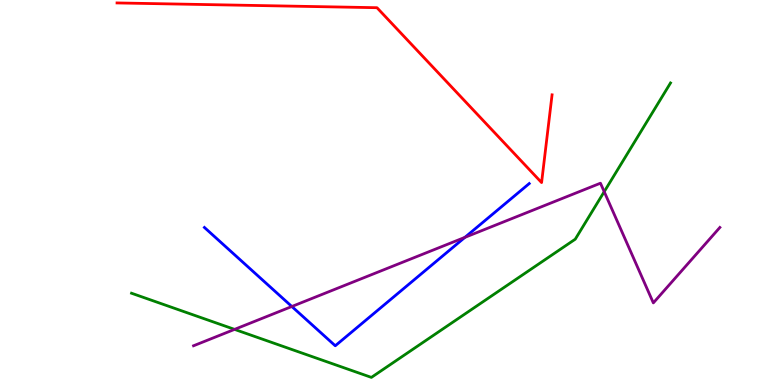[{'lines': ['blue', 'red'], 'intersections': []}, {'lines': ['green', 'red'], 'intersections': []}, {'lines': ['purple', 'red'], 'intersections': []}, {'lines': ['blue', 'green'], 'intersections': []}, {'lines': ['blue', 'purple'], 'intersections': [{'x': 3.77, 'y': 2.04}, {'x': 6.0, 'y': 3.84}]}, {'lines': ['green', 'purple'], 'intersections': [{'x': 3.03, 'y': 1.44}, {'x': 7.8, 'y': 5.02}]}]